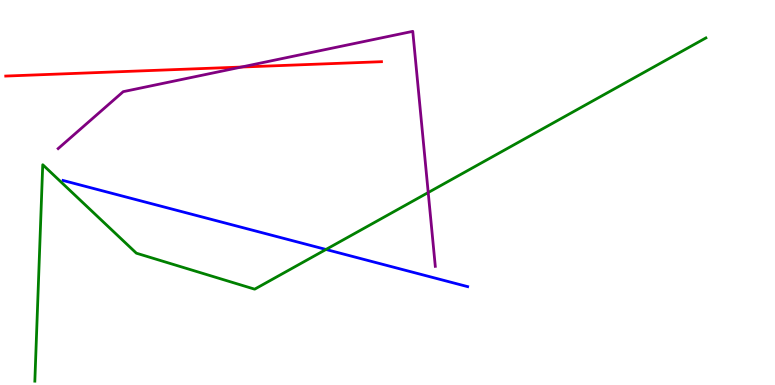[{'lines': ['blue', 'red'], 'intersections': []}, {'lines': ['green', 'red'], 'intersections': []}, {'lines': ['purple', 'red'], 'intersections': [{'x': 3.11, 'y': 8.26}]}, {'lines': ['blue', 'green'], 'intersections': [{'x': 4.21, 'y': 3.52}]}, {'lines': ['blue', 'purple'], 'intersections': []}, {'lines': ['green', 'purple'], 'intersections': [{'x': 5.53, 'y': 5.0}]}]